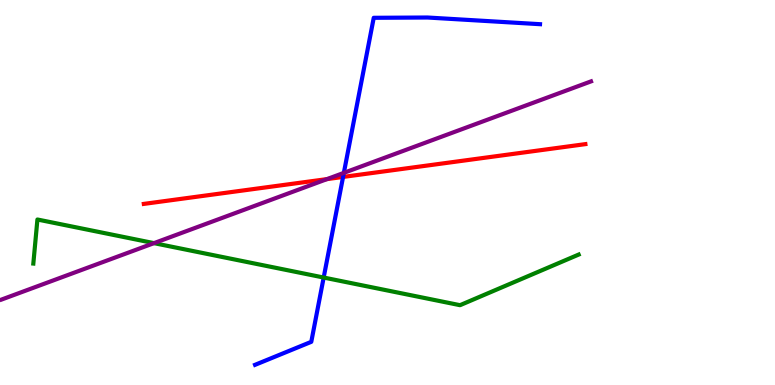[{'lines': ['blue', 'red'], 'intersections': [{'x': 4.43, 'y': 5.4}]}, {'lines': ['green', 'red'], 'intersections': []}, {'lines': ['purple', 'red'], 'intersections': [{'x': 4.22, 'y': 5.35}]}, {'lines': ['blue', 'green'], 'intersections': [{'x': 4.18, 'y': 2.79}]}, {'lines': ['blue', 'purple'], 'intersections': [{'x': 4.44, 'y': 5.51}]}, {'lines': ['green', 'purple'], 'intersections': [{'x': 1.99, 'y': 3.68}]}]